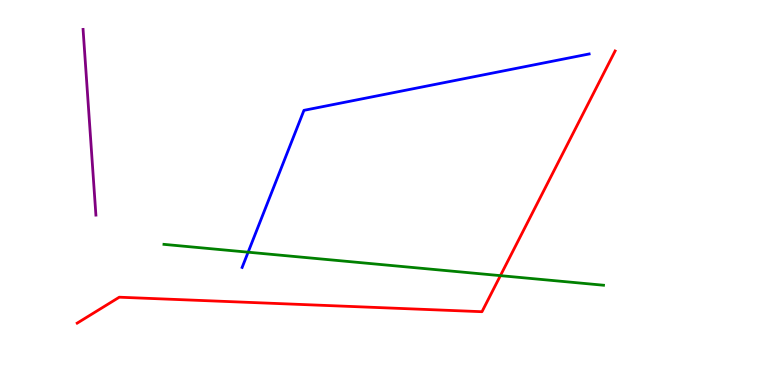[{'lines': ['blue', 'red'], 'intersections': []}, {'lines': ['green', 'red'], 'intersections': [{'x': 6.46, 'y': 2.84}]}, {'lines': ['purple', 'red'], 'intersections': []}, {'lines': ['blue', 'green'], 'intersections': [{'x': 3.2, 'y': 3.45}]}, {'lines': ['blue', 'purple'], 'intersections': []}, {'lines': ['green', 'purple'], 'intersections': []}]